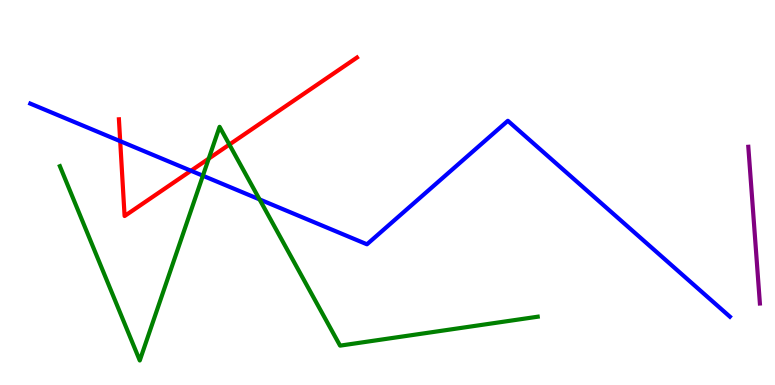[{'lines': ['blue', 'red'], 'intersections': [{'x': 1.55, 'y': 6.33}, {'x': 2.46, 'y': 5.57}]}, {'lines': ['green', 'red'], 'intersections': [{'x': 2.69, 'y': 5.88}, {'x': 2.96, 'y': 6.25}]}, {'lines': ['purple', 'red'], 'intersections': []}, {'lines': ['blue', 'green'], 'intersections': [{'x': 2.62, 'y': 5.44}, {'x': 3.35, 'y': 4.82}]}, {'lines': ['blue', 'purple'], 'intersections': []}, {'lines': ['green', 'purple'], 'intersections': []}]